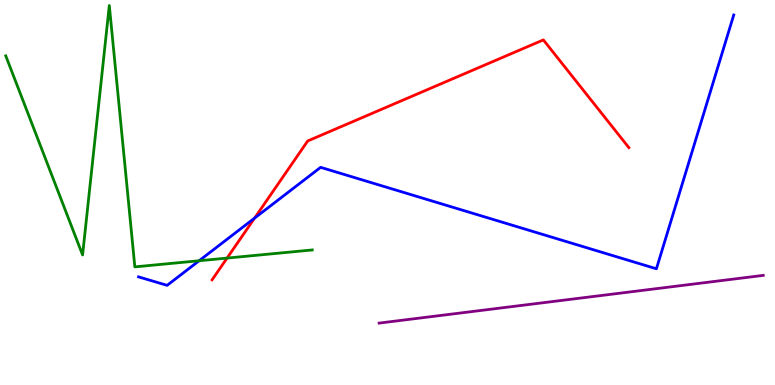[{'lines': ['blue', 'red'], 'intersections': [{'x': 3.29, 'y': 4.34}]}, {'lines': ['green', 'red'], 'intersections': [{'x': 2.93, 'y': 3.3}]}, {'lines': ['purple', 'red'], 'intersections': []}, {'lines': ['blue', 'green'], 'intersections': [{'x': 2.57, 'y': 3.23}]}, {'lines': ['blue', 'purple'], 'intersections': []}, {'lines': ['green', 'purple'], 'intersections': []}]